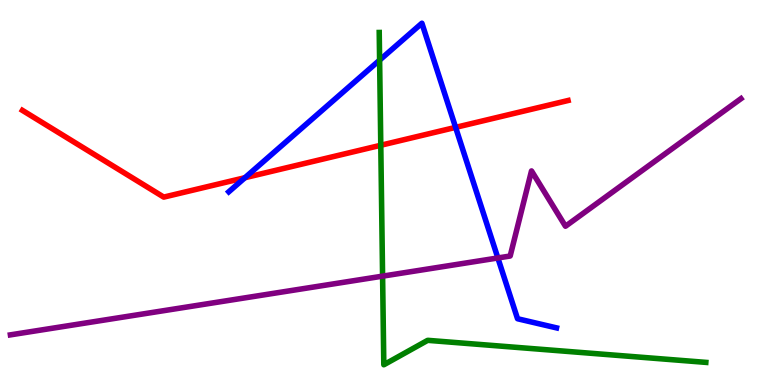[{'lines': ['blue', 'red'], 'intersections': [{'x': 3.16, 'y': 5.38}, {'x': 5.88, 'y': 6.69}]}, {'lines': ['green', 'red'], 'intersections': [{'x': 4.91, 'y': 6.23}]}, {'lines': ['purple', 'red'], 'intersections': []}, {'lines': ['blue', 'green'], 'intersections': [{'x': 4.9, 'y': 8.44}]}, {'lines': ['blue', 'purple'], 'intersections': [{'x': 6.42, 'y': 3.3}]}, {'lines': ['green', 'purple'], 'intersections': [{'x': 4.94, 'y': 2.83}]}]